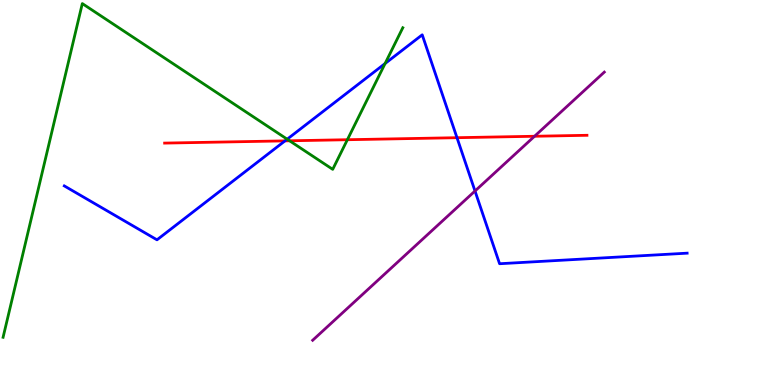[{'lines': ['blue', 'red'], 'intersections': [{'x': 3.68, 'y': 6.34}, {'x': 5.9, 'y': 6.42}]}, {'lines': ['green', 'red'], 'intersections': [{'x': 3.74, 'y': 6.34}, {'x': 4.48, 'y': 6.37}]}, {'lines': ['purple', 'red'], 'intersections': [{'x': 6.9, 'y': 6.46}]}, {'lines': ['blue', 'green'], 'intersections': [{'x': 3.71, 'y': 6.38}, {'x': 4.97, 'y': 8.35}]}, {'lines': ['blue', 'purple'], 'intersections': [{'x': 6.13, 'y': 5.04}]}, {'lines': ['green', 'purple'], 'intersections': []}]